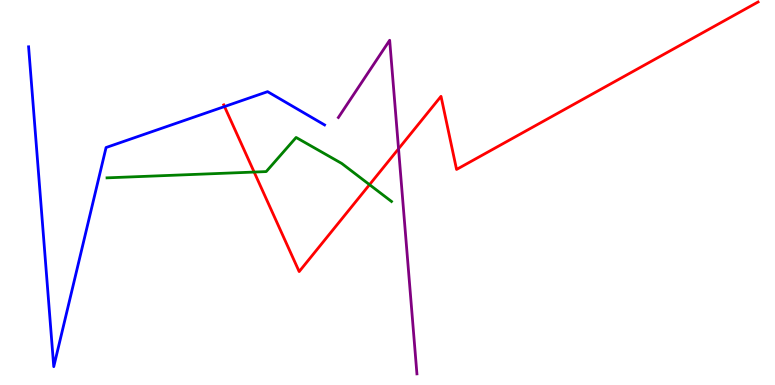[{'lines': ['blue', 'red'], 'intersections': [{'x': 2.9, 'y': 7.23}]}, {'lines': ['green', 'red'], 'intersections': [{'x': 3.28, 'y': 5.53}, {'x': 4.77, 'y': 5.2}]}, {'lines': ['purple', 'red'], 'intersections': [{'x': 5.14, 'y': 6.13}]}, {'lines': ['blue', 'green'], 'intersections': []}, {'lines': ['blue', 'purple'], 'intersections': []}, {'lines': ['green', 'purple'], 'intersections': []}]